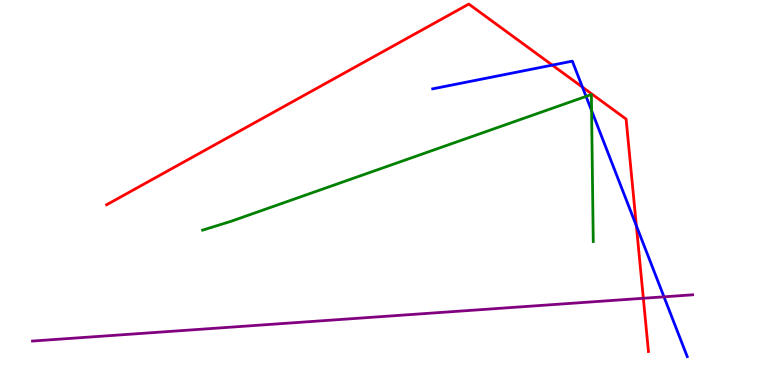[{'lines': ['blue', 'red'], 'intersections': [{'x': 7.13, 'y': 8.31}, {'x': 7.52, 'y': 7.74}, {'x': 8.21, 'y': 4.14}]}, {'lines': ['green', 'red'], 'intersections': []}, {'lines': ['purple', 'red'], 'intersections': [{'x': 8.3, 'y': 2.25}]}, {'lines': ['blue', 'green'], 'intersections': [{'x': 7.56, 'y': 7.5}, {'x': 7.63, 'y': 7.13}]}, {'lines': ['blue', 'purple'], 'intersections': [{'x': 8.57, 'y': 2.29}]}, {'lines': ['green', 'purple'], 'intersections': []}]